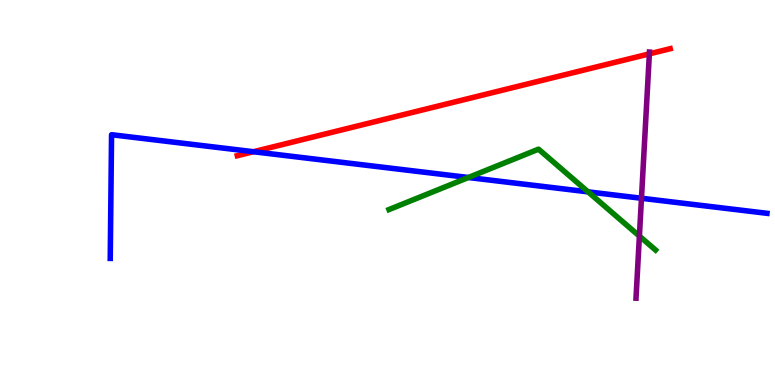[{'lines': ['blue', 'red'], 'intersections': [{'x': 3.27, 'y': 6.06}]}, {'lines': ['green', 'red'], 'intersections': []}, {'lines': ['purple', 'red'], 'intersections': [{'x': 8.38, 'y': 8.6}]}, {'lines': ['blue', 'green'], 'intersections': [{'x': 6.04, 'y': 5.39}, {'x': 7.59, 'y': 5.02}]}, {'lines': ['blue', 'purple'], 'intersections': [{'x': 8.28, 'y': 4.85}]}, {'lines': ['green', 'purple'], 'intersections': [{'x': 8.25, 'y': 3.87}]}]